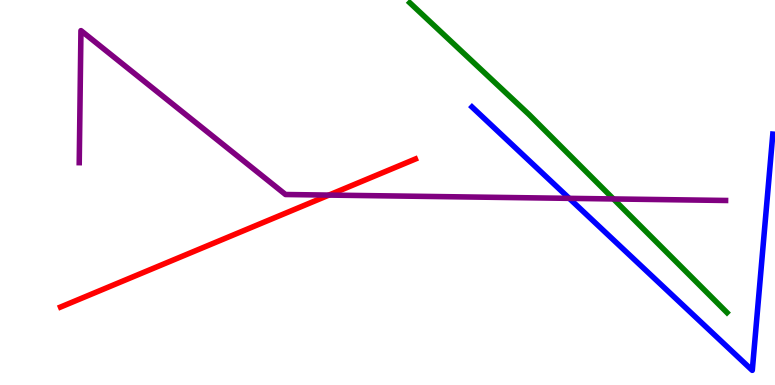[{'lines': ['blue', 'red'], 'intersections': []}, {'lines': ['green', 'red'], 'intersections': []}, {'lines': ['purple', 'red'], 'intersections': [{'x': 4.24, 'y': 4.93}]}, {'lines': ['blue', 'green'], 'intersections': []}, {'lines': ['blue', 'purple'], 'intersections': [{'x': 7.34, 'y': 4.85}]}, {'lines': ['green', 'purple'], 'intersections': [{'x': 7.92, 'y': 4.83}]}]